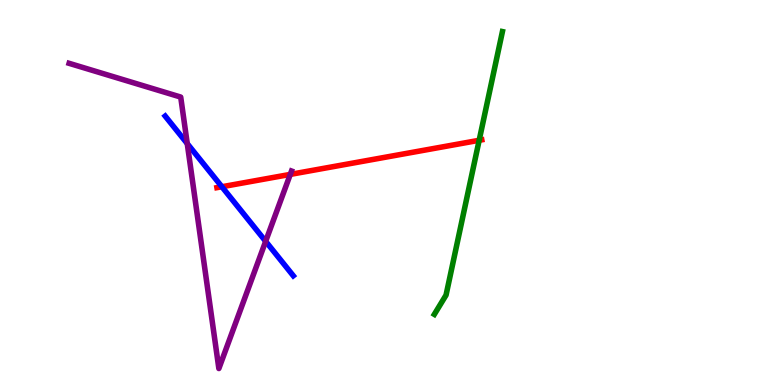[{'lines': ['blue', 'red'], 'intersections': [{'x': 2.86, 'y': 5.15}]}, {'lines': ['green', 'red'], 'intersections': [{'x': 6.18, 'y': 6.36}]}, {'lines': ['purple', 'red'], 'intersections': [{'x': 3.75, 'y': 5.47}]}, {'lines': ['blue', 'green'], 'intersections': []}, {'lines': ['blue', 'purple'], 'intersections': [{'x': 2.42, 'y': 6.27}, {'x': 3.43, 'y': 3.73}]}, {'lines': ['green', 'purple'], 'intersections': []}]